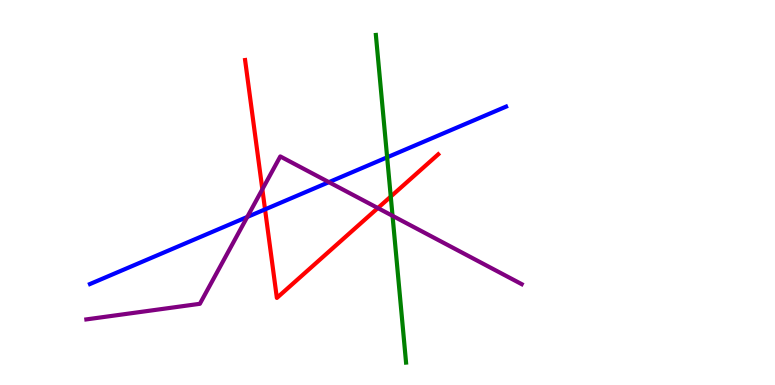[{'lines': ['blue', 'red'], 'intersections': [{'x': 3.42, 'y': 4.56}]}, {'lines': ['green', 'red'], 'intersections': [{'x': 5.04, 'y': 4.89}]}, {'lines': ['purple', 'red'], 'intersections': [{'x': 3.39, 'y': 5.08}, {'x': 4.88, 'y': 4.6}]}, {'lines': ['blue', 'green'], 'intersections': [{'x': 5.0, 'y': 5.91}]}, {'lines': ['blue', 'purple'], 'intersections': [{'x': 3.19, 'y': 4.36}, {'x': 4.24, 'y': 5.27}]}, {'lines': ['green', 'purple'], 'intersections': [{'x': 5.06, 'y': 4.39}]}]